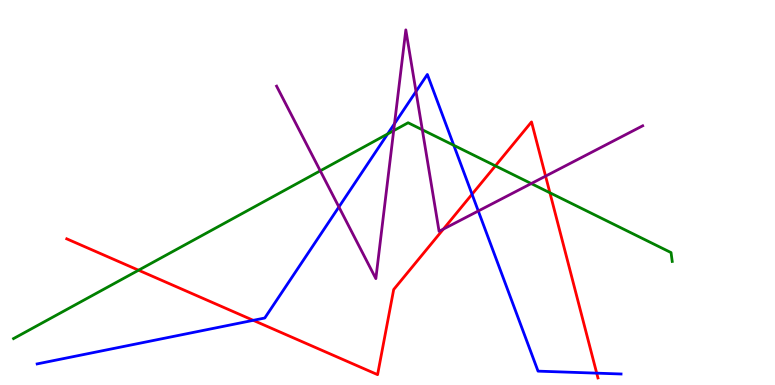[{'lines': ['blue', 'red'], 'intersections': [{'x': 3.27, 'y': 1.68}, {'x': 6.09, 'y': 4.95}, {'x': 7.7, 'y': 0.308}]}, {'lines': ['green', 'red'], 'intersections': [{'x': 1.79, 'y': 2.98}, {'x': 6.39, 'y': 5.69}, {'x': 7.1, 'y': 4.99}]}, {'lines': ['purple', 'red'], 'intersections': [{'x': 5.72, 'y': 4.05}, {'x': 7.04, 'y': 5.43}]}, {'lines': ['blue', 'green'], 'intersections': [{'x': 5.0, 'y': 6.52}, {'x': 5.86, 'y': 6.23}]}, {'lines': ['blue', 'purple'], 'intersections': [{'x': 4.37, 'y': 4.62}, {'x': 5.09, 'y': 6.79}, {'x': 5.37, 'y': 7.62}, {'x': 6.17, 'y': 4.52}]}, {'lines': ['green', 'purple'], 'intersections': [{'x': 4.13, 'y': 5.56}, {'x': 5.08, 'y': 6.61}, {'x': 5.45, 'y': 6.63}, {'x': 6.85, 'y': 5.23}]}]